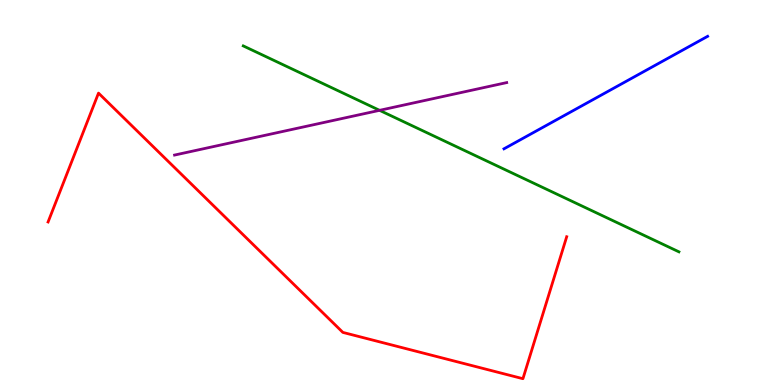[{'lines': ['blue', 'red'], 'intersections': []}, {'lines': ['green', 'red'], 'intersections': []}, {'lines': ['purple', 'red'], 'intersections': []}, {'lines': ['blue', 'green'], 'intersections': []}, {'lines': ['blue', 'purple'], 'intersections': []}, {'lines': ['green', 'purple'], 'intersections': [{'x': 4.9, 'y': 7.13}]}]